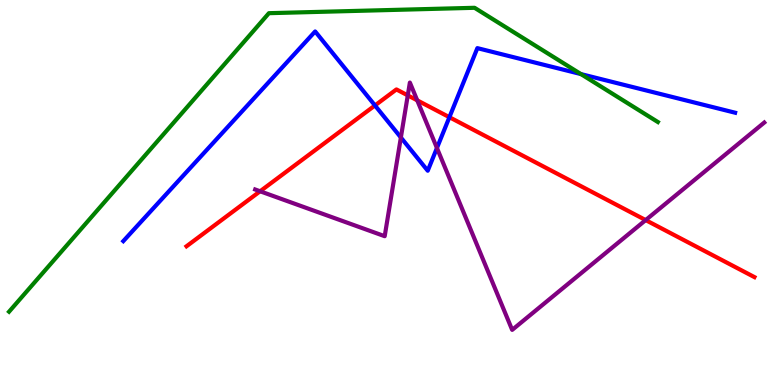[{'lines': ['blue', 'red'], 'intersections': [{'x': 4.84, 'y': 7.26}, {'x': 5.8, 'y': 6.96}]}, {'lines': ['green', 'red'], 'intersections': []}, {'lines': ['purple', 'red'], 'intersections': [{'x': 3.36, 'y': 5.03}, {'x': 5.26, 'y': 7.52}, {'x': 5.38, 'y': 7.39}, {'x': 8.33, 'y': 4.28}]}, {'lines': ['blue', 'green'], 'intersections': [{'x': 7.5, 'y': 8.08}]}, {'lines': ['blue', 'purple'], 'intersections': [{'x': 5.17, 'y': 6.43}, {'x': 5.64, 'y': 6.16}]}, {'lines': ['green', 'purple'], 'intersections': []}]